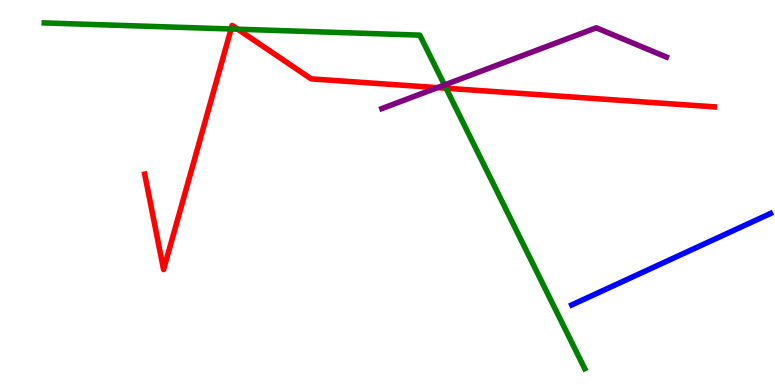[{'lines': ['blue', 'red'], 'intersections': []}, {'lines': ['green', 'red'], 'intersections': [{'x': 2.98, 'y': 9.25}, {'x': 3.07, 'y': 9.24}, {'x': 5.76, 'y': 7.71}]}, {'lines': ['purple', 'red'], 'intersections': [{'x': 5.64, 'y': 7.72}]}, {'lines': ['blue', 'green'], 'intersections': []}, {'lines': ['blue', 'purple'], 'intersections': []}, {'lines': ['green', 'purple'], 'intersections': [{'x': 5.74, 'y': 7.79}]}]